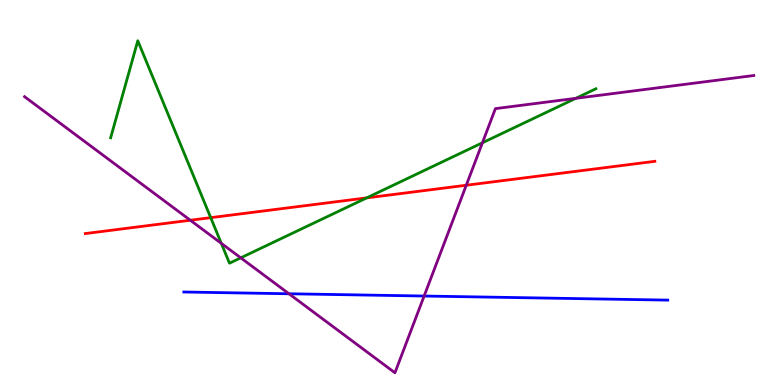[{'lines': ['blue', 'red'], 'intersections': []}, {'lines': ['green', 'red'], 'intersections': [{'x': 2.72, 'y': 4.35}, {'x': 4.73, 'y': 4.86}]}, {'lines': ['purple', 'red'], 'intersections': [{'x': 2.46, 'y': 4.28}, {'x': 6.02, 'y': 5.19}]}, {'lines': ['blue', 'green'], 'intersections': []}, {'lines': ['blue', 'purple'], 'intersections': [{'x': 3.73, 'y': 2.37}, {'x': 5.47, 'y': 2.31}]}, {'lines': ['green', 'purple'], 'intersections': [{'x': 2.86, 'y': 3.68}, {'x': 3.11, 'y': 3.3}, {'x': 6.22, 'y': 6.29}, {'x': 7.43, 'y': 7.45}]}]